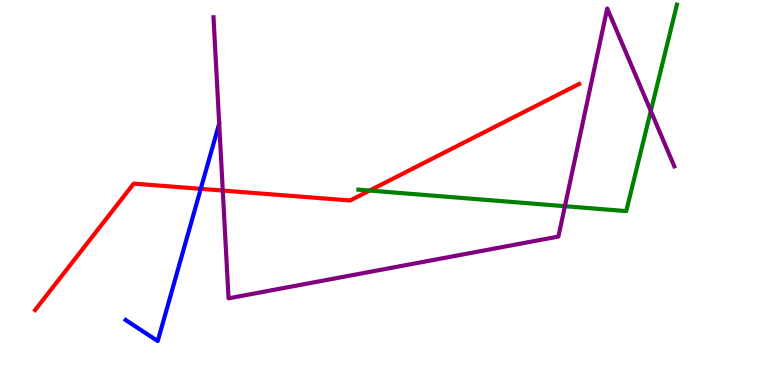[{'lines': ['blue', 'red'], 'intersections': [{'x': 2.59, 'y': 5.1}]}, {'lines': ['green', 'red'], 'intersections': [{'x': 4.77, 'y': 5.05}]}, {'lines': ['purple', 'red'], 'intersections': [{'x': 2.87, 'y': 5.05}]}, {'lines': ['blue', 'green'], 'intersections': []}, {'lines': ['blue', 'purple'], 'intersections': []}, {'lines': ['green', 'purple'], 'intersections': [{'x': 7.29, 'y': 4.64}, {'x': 8.4, 'y': 7.12}]}]